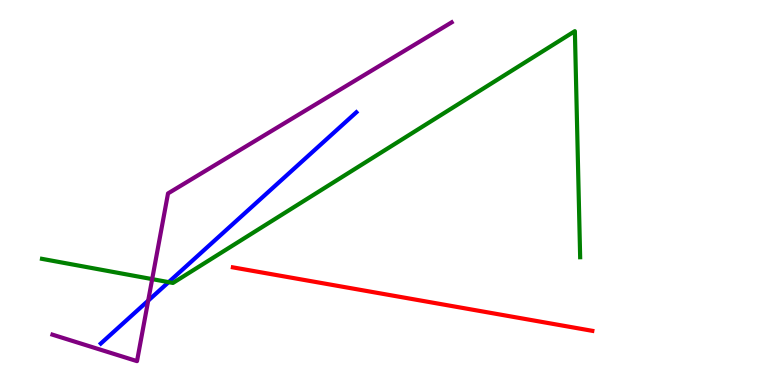[{'lines': ['blue', 'red'], 'intersections': []}, {'lines': ['green', 'red'], 'intersections': []}, {'lines': ['purple', 'red'], 'intersections': []}, {'lines': ['blue', 'green'], 'intersections': [{'x': 2.18, 'y': 2.67}]}, {'lines': ['blue', 'purple'], 'intersections': [{'x': 1.91, 'y': 2.19}]}, {'lines': ['green', 'purple'], 'intersections': [{'x': 1.96, 'y': 2.75}]}]